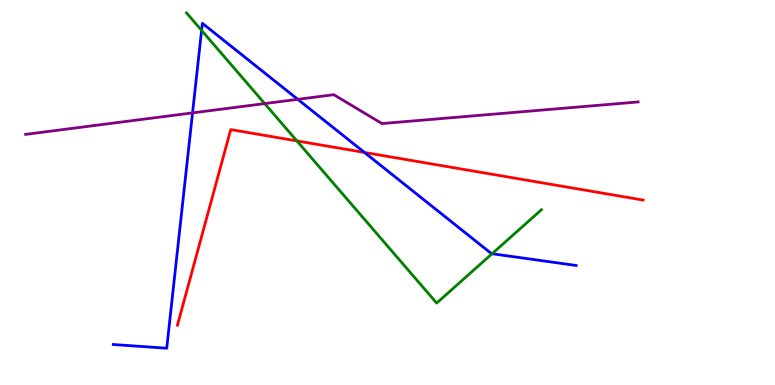[{'lines': ['blue', 'red'], 'intersections': [{'x': 4.7, 'y': 6.04}]}, {'lines': ['green', 'red'], 'intersections': [{'x': 3.83, 'y': 6.34}]}, {'lines': ['purple', 'red'], 'intersections': []}, {'lines': ['blue', 'green'], 'intersections': [{'x': 2.6, 'y': 9.21}, {'x': 6.35, 'y': 3.41}]}, {'lines': ['blue', 'purple'], 'intersections': [{'x': 2.48, 'y': 7.07}, {'x': 3.84, 'y': 7.42}]}, {'lines': ['green', 'purple'], 'intersections': [{'x': 3.42, 'y': 7.31}]}]